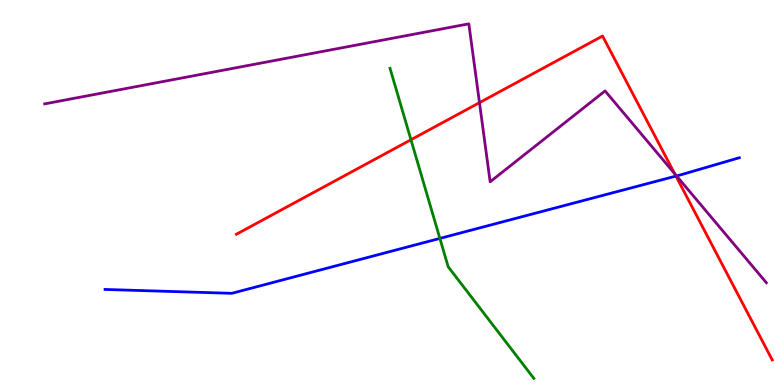[{'lines': ['blue', 'red'], 'intersections': [{'x': 8.72, 'y': 5.43}]}, {'lines': ['green', 'red'], 'intersections': [{'x': 5.3, 'y': 6.37}]}, {'lines': ['purple', 'red'], 'intersections': [{'x': 6.19, 'y': 7.33}, {'x': 8.71, 'y': 5.49}]}, {'lines': ['blue', 'green'], 'intersections': [{'x': 5.68, 'y': 3.81}]}, {'lines': ['blue', 'purple'], 'intersections': [{'x': 8.73, 'y': 5.43}]}, {'lines': ['green', 'purple'], 'intersections': []}]